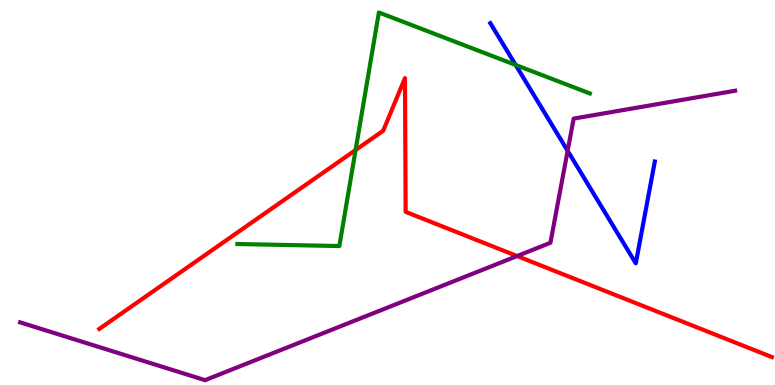[{'lines': ['blue', 'red'], 'intersections': []}, {'lines': ['green', 'red'], 'intersections': [{'x': 4.59, 'y': 6.1}]}, {'lines': ['purple', 'red'], 'intersections': [{'x': 6.67, 'y': 3.35}]}, {'lines': ['blue', 'green'], 'intersections': [{'x': 6.65, 'y': 8.31}]}, {'lines': ['blue', 'purple'], 'intersections': [{'x': 7.32, 'y': 6.08}]}, {'lines': ['green', 'purple'], 'intersections': []}]